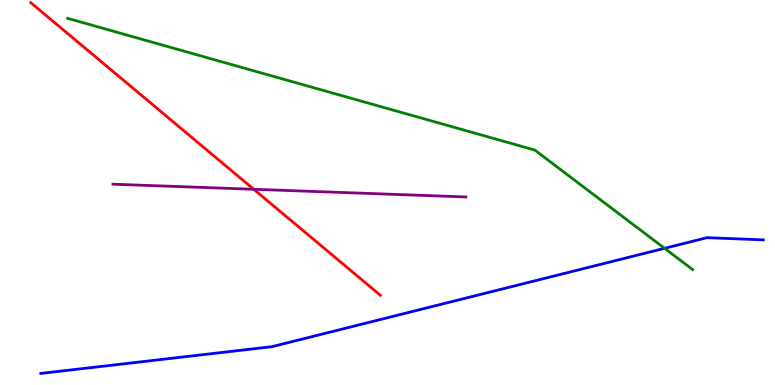[{'lines': ['blue', 'red'], 'intersections': []}, {'lines': ['green', 'red'], 'intersections': []}, {'lines': ['purple', 'red'], 'intersections': [{'x': 3.27, 'y': 5.08}]}, {'lines': ['blue', 'green'], 'intersections': [{'x': 8.58, 'y': 3.55}]}, {'lines': ['blue', 'purple'], 'intersections': []}, {'lines': ['green', 'purple'], 'intersections': []}]